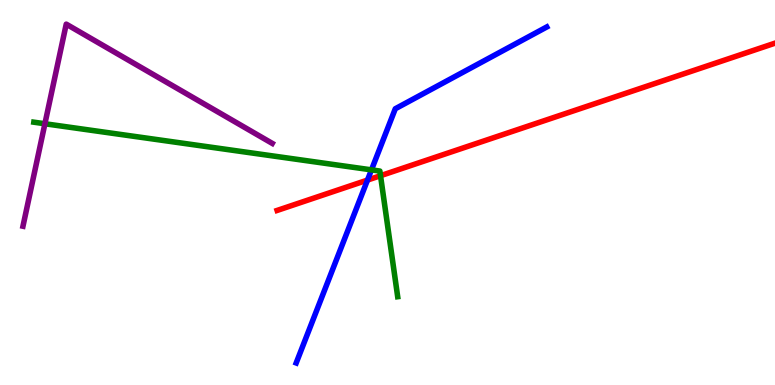[{'lines': ['blue', 'red'], 'intersections': [{'x': 4.74, 'y': 5.32}]}, {'lines': ['green', 'red'], 'intersections': [{'x': 4.91, 'y': 5.44}]}, {'lines': ['purple', 'red'], 'intersections': []}, {'lines': ['blue', 'green'], 'intersections': [{'x': 4.79, 'y': 5.59}]}, {'lines': ['blue', 'purple'], 'intersections': []}, {'lines': ['green', 'purple'], 'intersections': [{'x': 0.579, 'y': 6.79}]}]